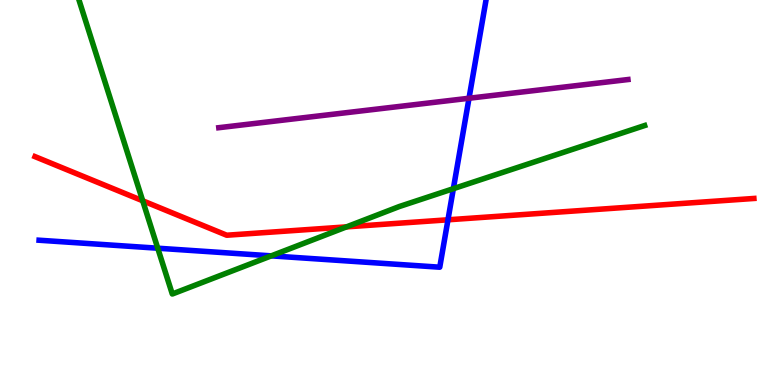[{'lines': ['blue', 'red'], 'intersections': [{'x': 5.78, 'y': 4.29}]}, {'lines': ['green', 'red'], 'intersections': [{'x': 1.84, 'y': 4.78}, {'x': 4.47, 'y': 4.11}]}, {'lines': ['purple', 'red'], 'intersections': []}, {'lines': ['blue', 'green'], 'intersections': [{'x': 2.04, 'y': 3.55}, {'x': 3.5, 'y': 3.35}, {'x': 5.85, 'y': 5.1}]}, {'lines': ['blue', 'purple'], 'intersections': [{'x': 6.05, 'y': 7.45}]}, {'lines': ['green', 'purple'], 'intersections': []}]